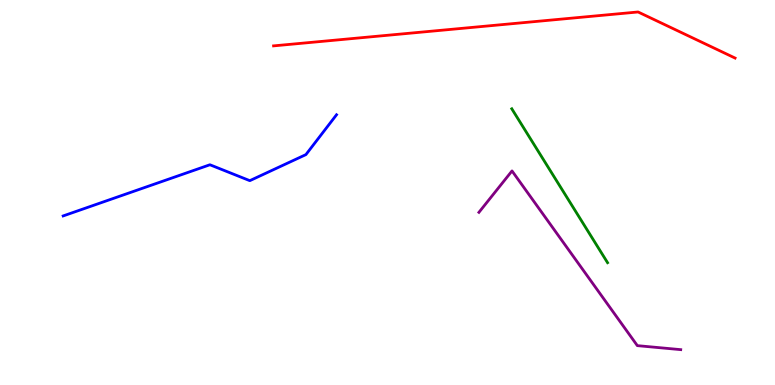[{'lines': ['blue', 'red'], 'intersections': []}, {'lines': ['green', 'red'], 'intersections': []}, {'lines': ['purple', 'red'], 'intersections': []}, {'lines': ['blue', 'green'], 'intersections': []}, {'lines': ['blue', 'purple'], 'intersections': []}, {'lines': ['green', 'purple'], 'intersections': []}]